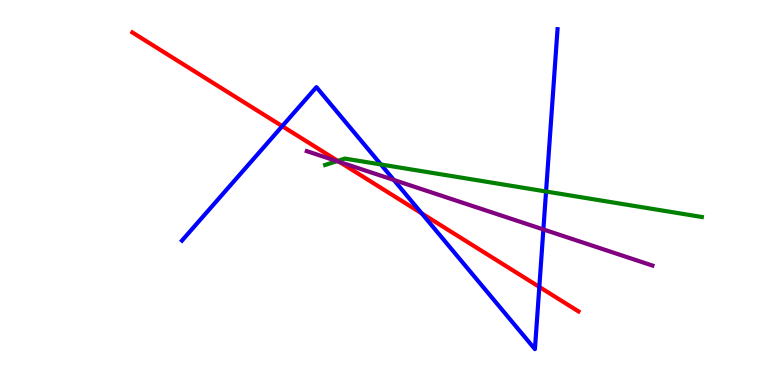[{'lines': ['blue', 'red'], 'intersections': [{'x': 3.64, 'y': 6.72}, {'x': 5.44, 'y': 4.46}, {'x': 6.96, 'y': 2.55}]}, {'lines': ['green', 'red'], 'intersections': [{'x': 4.36, 'y': 5.82}]}, {'lines': ['purple', 'red'], 'intersections': [{'x': 4.38, 'y': 5.79}]}, {'lines': ['blue', 'green'], 'intersections': [{'x': 4.92, 'y': 5.73}, {'x': 7.05, 'y': 5.03}]}, {'lines': ['blue', 'purple'], 'intersections': [{'x': 5.08, 'y': 5.33}, {'x': 7.01, 'y': 4.04}]}, {'lines': ['green', 'purple'], 'intersections': [{'x': 4.35, 'y': 5.81}]}]